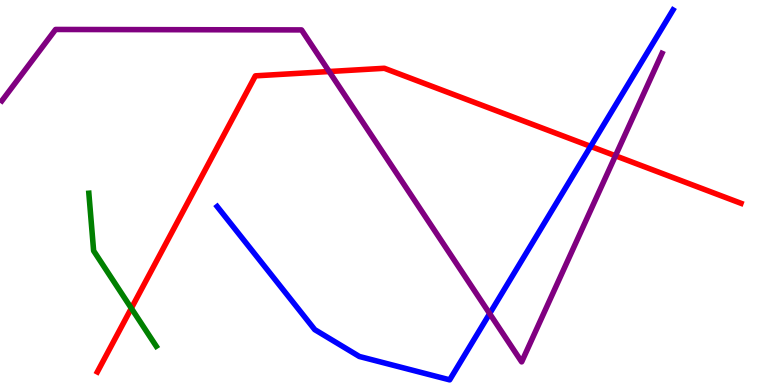[{'lines': ['blue', 'red'], 'intersections': [{'x': 7.62, 'y': 6.2}]}, {'lines': ['green', 'red'], 'intersections': [{'x': 1.69, 'y': 1.99}]}, {'lines': ['purple', 'red'], 'intersections': [{'x': 4.25, 'y': 8.14}, {'x': 7.94, 'y': 5.95}]}, {'lines': ['blue', 'green'], 'intersections': []}, {'lines': ['blue', 'purple'], 'intersections': [{'x': 6.32, 'y': 1.85}]}, {'lines': ['green', 'purple'], 'intersections': []}]